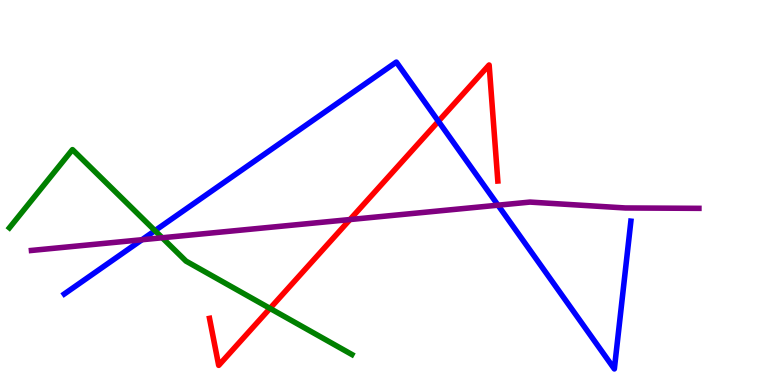[{'lines': ['blue', 'red'], 'intersections': [{'x': 5.66, 'y': 6.85}]}, {'lines': ['green', 'red'], 'intersections': [{'x': 3.48, 'y': 1.99}]}, {'lines': ['purple', 'red'], 'intersections': [{'x': 4.52, 'y': 4.3}]}, {'lines': ['blue', 'green'], 'intersections': [{'x': 2.0, 'y': 4.01}]}, {'lines': ['blue', 'purple'], 'intersections': [{'x': 1.83, 'y': 3.77}, {'x': 6.43, 'y': 4.67}]}, {'lines': ['green', 'purple'], 'intersections': [{'x': 2.09, 'y': 3.82}]}]